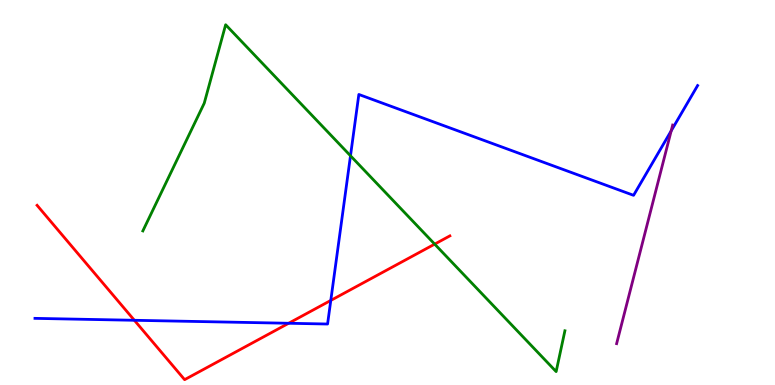[{'lines': ['blue', 'red'], 'intersections': [{'x': 1.73, 'y': 1.68}, {'x': 3.72, 'y': 1.6}, {'x': 4.27, 'y': 2.2}]}, {'lines': ['green', 'red'], 'intersections': [{'x': 5.61, 'y': 3.66}]}, {'lines': ['purple', 'red'], 'intersections': []}, {'lines': ['blue', 'green'], 'intersections': [{'x': 4.52, 'y': 5.95}]}, {'lines': ['blue', 'purple'], 'intersections': [{'x': 8.66, 'y': 6.6}]}, {'lines': ['green', 'purple'], 'intersections': []}]